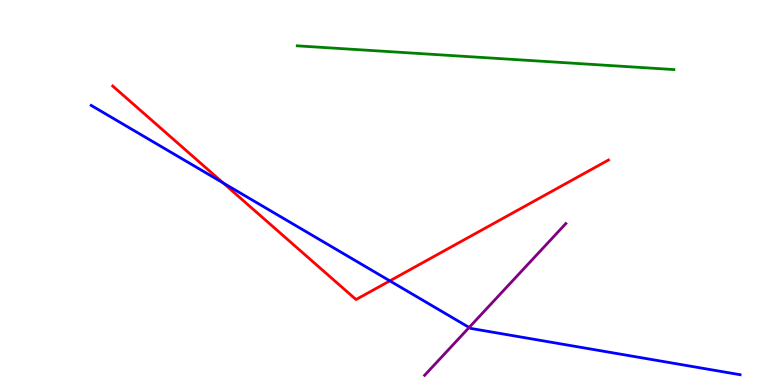[{'lines': ['blue', 'red'], 'intersections': [{'x': 2.88, 'y': 5.25}, {'x': 5.03, 'y': 2.7}]}, {'lines': ['green', 'red'], 'intersections': []}, {'lines': ['purple', 'red'], 'intersections': []}, {'lines': ['blue', 'green'], 'intersections': []}, {'lines': ['blue', 'purple'], 'intersections': [{'x': 6.05, 'y': 1.49}]}, {'lines': ['green', 'purple'], 'intersections': []}]